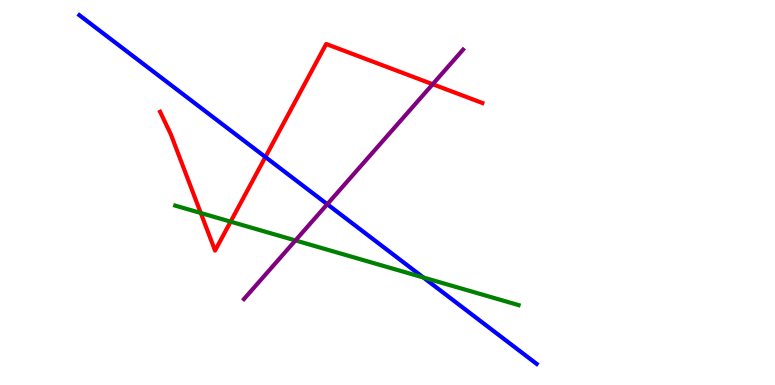[{'lines': ['blue', 'red'], 'intersections': [{'x': 3.42, 'y': 5.92}]}, {'lines': ['green', 'red'], 'intersections': [{'x': 2.59, 'y': 4.47}, {'x': 2.98, 'y': 4.24}]}, {'lines': ['purple', 'red'], 'intersections': [{'x': 5.58, 'y': 7.81}]}, {'lines': ['blue', 'green'], 'intersections': [{'x': 5.46, 'y': 2.79}]}, {'lines': ['blue', 'purple'], 'intersections': [{'x': 4.22, 'y': 4.7}]}, {'lines': ['green', 'purple'], 'intersections': [{'x': 3.81, 'y': 3.75}]}]